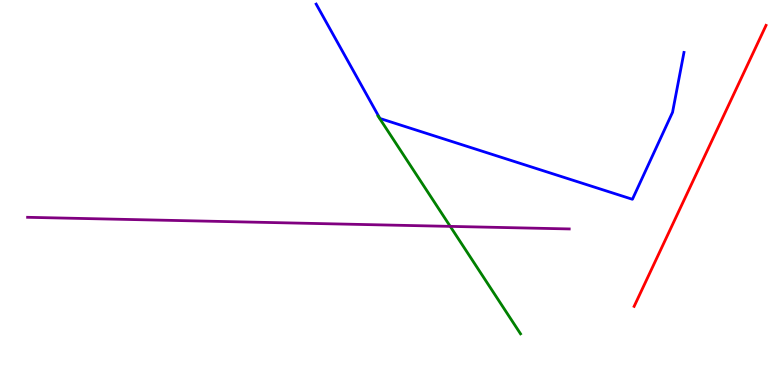[{'lines': ['blue', 'red'], 'intersections': []}, {'lines': ['green', 'red'], 'intersections': []}, {'lines': ['purple', 'red'], 'intersections': []}, {'lines': ['blue', 'green'], 'intersections': []}, {'lines': ['blue', 'purple'], 'intersections': []}, {'lines': ['green', 'purple'], 'intersections': [{'x': 5.81, 'y': 4.12}]}]